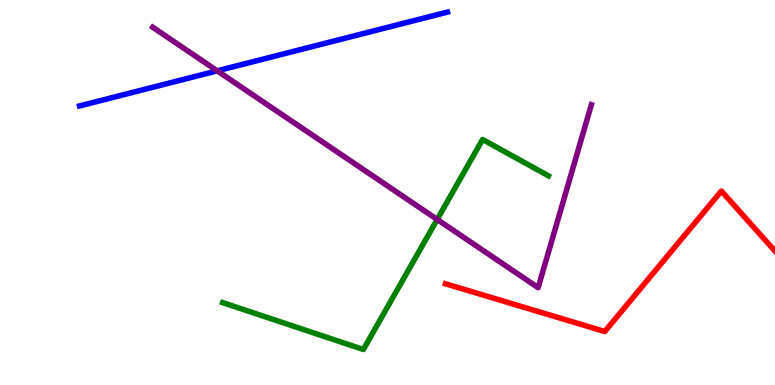[{'lines': ['blue', 'red'], 'intersections': []}, {'lines': ['green', 'red'], 'intersections': []}, {'lines': ['purple', 'red'], 'intersections': []}, {'lines': ['blue', 'green'], 'intersections': []}, {'lines': ['blue', 'purple'], 'intersections': [{'x': 2.8, 'y': 8.16}]}, {'lines': ['green', 'purple'], 'intersections': [{'x': 5.64, 'y': 4.3}]}]